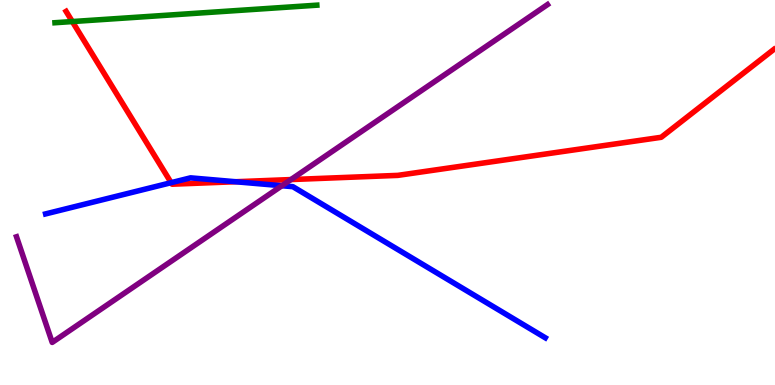[{'lines': ['blue', 'red'], 'intersections': [{'x': 2.21, 'y': 5.26}, {'x': 3.04, 'y': 5.28}]}, {'lines': ['green', 'red'], 'intersections': [{'x': 0.933, 'y': 9.44}]}, {'lines': ['purple', 'red'], 'intersections': [{'x': 3.75, 'y': 5.34}]}, {'lines': ['blue', 'green'], 'intersections': []}, {'lines': ['blue', 'purple'], 'intersections': [{'x': 3.64, 'y': 5.18}]}, {'lines': ['green', 'purple'], 'intersections': []}]